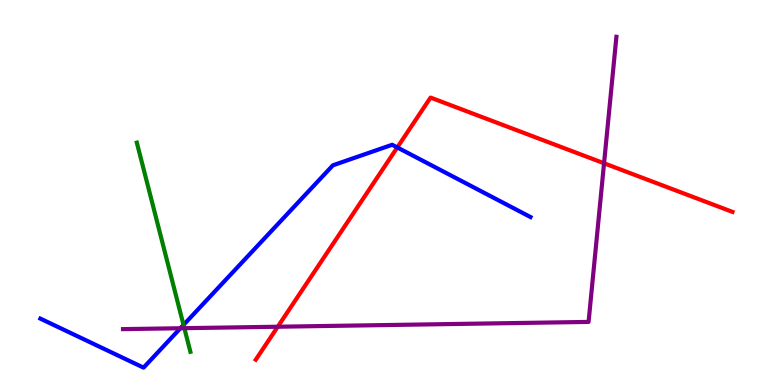[{'lines': ['blue', 'red'], 'intersections': [{'x': 5.13, 'y': 6.17}]}, {'lines': ['green', 'red'], 'intersections': []}, {'lines': ['purple', 'red'], 'intersections': [{'x': 3.58, 'y': 1.51}, {'x': 7.79, 'y': 5.76}]}, {'lines': ['blue', 'green'], 'intersections': [{'x': 2.37, 'y': 1.56}]}, {'lines': ['blue', 'purple'], 'intersections': [{'x': 2.33, 'y': 1.47}]}, {'lines': ['green', 'purple'], 'intersections': [{'x': 2.38, 'y': 1.48}]}]